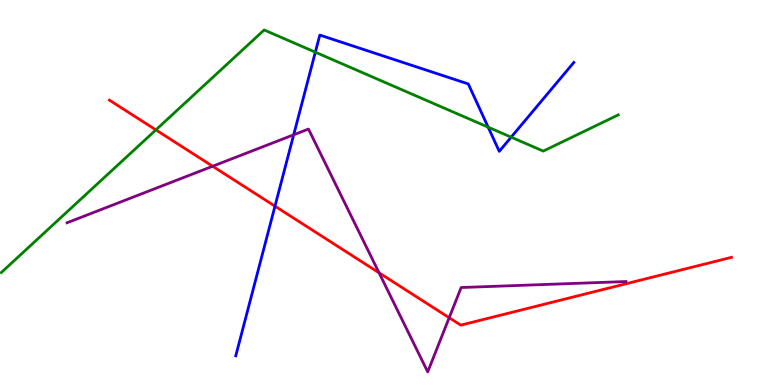[{'lines': ['blue', 'red'], 'intersections': [{'x': 3.55, 'y': 4.65}]}, {'lines': ['green', 'red'], 'intersections': [{'x': 2.01, 'y': 6.63}]}, {'lines': ['purple', 'red'], 'intersections': [{'x': 2.74, 'y': 5.68}, {'x': 4.89, 'y': 2.91}, {'x': 5.8, 'y': 1.75}]}, {'lines': ['blue', 'green'], 'intersections': [{'x': 4.07, 'y': 8.64}, {'x': 6.3, 'y': 6.7}, {'x': 6.6, 'y': 6.44}]}, {'lines': ['blue', 'purple'], 'intersections': [{'x': 3.79, 'y': 6.5}]}, {'lines': ['green', 'purple'], 'intersections': []}]